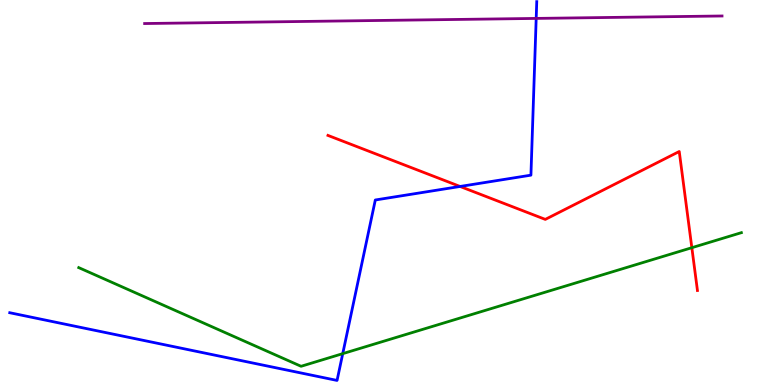[{'lines': ['blue', 'red'], 'intersections': [{'x': 5.94, 'y': 5.16}]}, {'lines': ['green', 'red'], 'intersections': [{'x': 8.93, 'y': 3.57}]}, {'lines': ['purple', 'red'], 'intersections': []}, {'lines': ['blue', 'green'], 'intersections': [{'x': 4.42, 'y': 0.814}]}, {'lines': ['blue', 'purple'], 'intersections': [{'x': 6.92, 'y': 9.52}]}, {'lines': ['green', 'purple'], 'intersections': []}]